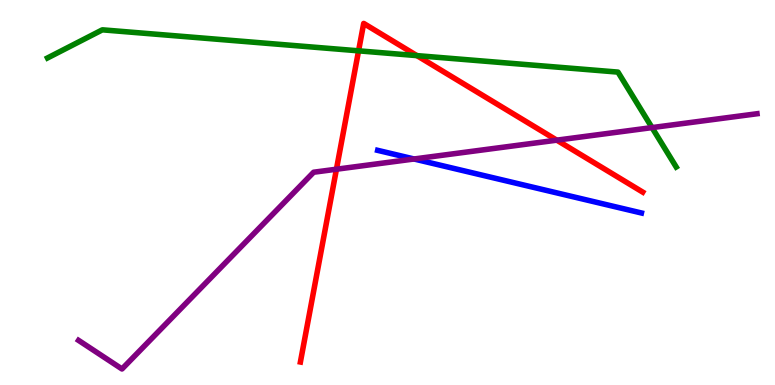[{'lines': ['blue', 'red'], 'intersections': []}, {'lines': ['green', 'red'], 'intersections': [{'x': 4.63, 'y': 8.68}, {'x': 5.38, 'y': 8.56}]}, {'lines': ['purple', 'red'], 'intersections': [{'x': 4.34, 'y': 5.6}, {'x': 7.18, 'y': 6.36}]}, {'lines': ['blue', 'green'], 'intersections': []}, {'lines': ['blue', 'purple'], 'intersections': [{'x': 5.34, 'y': 5.87}]}, {'lines': ['green', 'purple'], 'intersections': [{'x': 8.41, 'y': 6.69}]}]